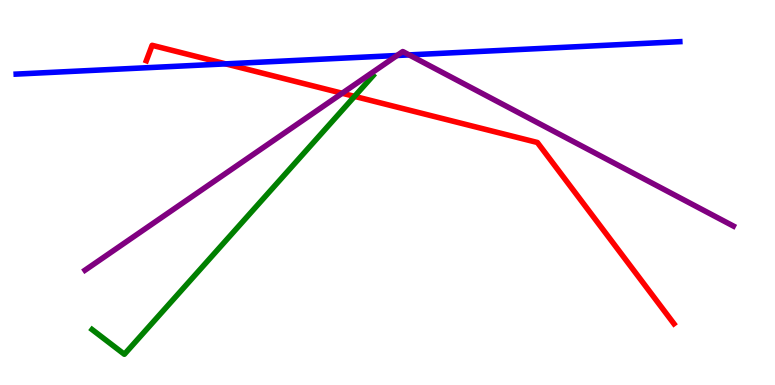[{'lines': ['blue', 'red'], 'intersections': [{'x': 2.91, 'y': 8.34}]}, {'lines': ['green', 'red'], 'intersections': [{'x': 4.58, 'y': 7.5}]}, {'lines': ['purple', 'red'], 'intersections': [{'x': 4.42, 'y': 7.58}]}, {'lines': ['blue', 'green'], 'intersections': []}, {'lines': ['blue', 'purple'], 'intersections': [{'x': 5.12, 'y': 8.56}, {'x': 5.28, 'y': 8.57}]}, {'lines': ['green', 'purple'], 'intersections': []}]